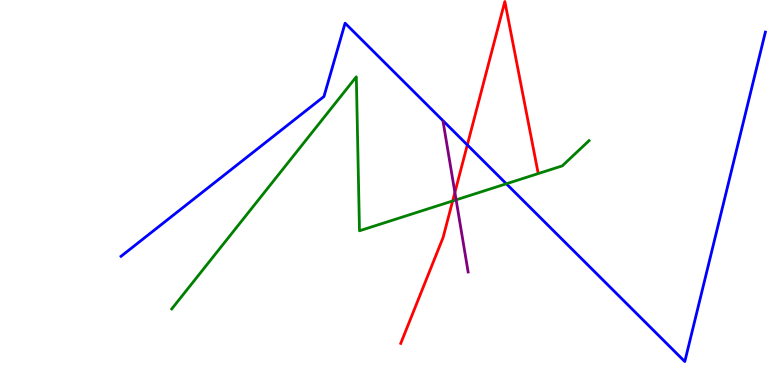[{'lines': ['blue', 'red'], 'intersections': [{'x': 6.03, 'y': 6.24}]}, {'lines': ['green', 'red'], 'intersections': [{'x': 5.84, 'y': 4.78}]}, {'lines': ['purple', 'red'], 'intersections': [{'x': 5.87, 'y': 5.0}]}, {'lines': ['blue', 'green'], 'intersections': [{'x': 6.53, 'y': 5.23}]}, {'lines': ['blue', 'purple'], 'intersections': []}, {'lines': ['green', 'purple'], 'intersections': [{'x': 5.89, 'y': 4.81}]}]